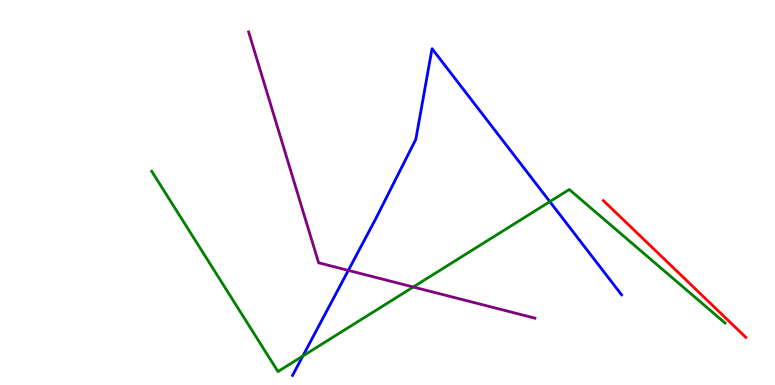[{'lines': ['blue', 'red'], 'intersections': []}, {'lines': ['green', 'red'], 'intersections': []}, {'lines': ['purple', 'red'], 'intersections': []}, {'lines': ['blue', 'green'], 'intersections': [{'x': 3.91, 'y': 0.753}, {'x': 7.09, 'y': 4.76}]}, {'lines': ['blue', 'purple'], 'intersections': [{'x': 4.49, 'y': 2.98}]}, {'lines': ['green', 'purple'], 'intersections': [{'x': 5.33, 'y': 2.55}]}]